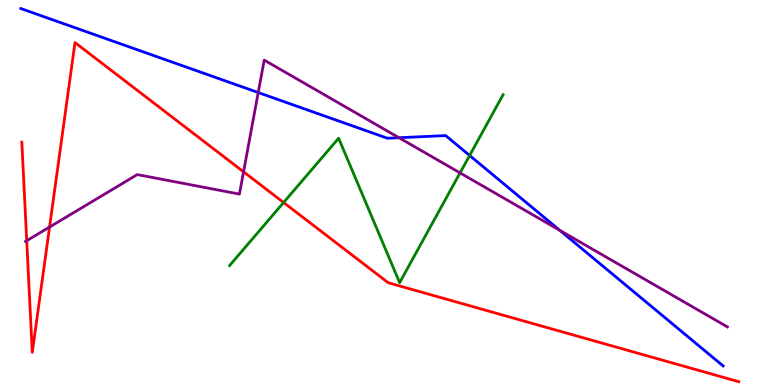[{'lines': ['blue', 'red'], 'intersections': []}, {'lines': ['green', 'red'], 'intersections': [{'x': 3.66, 'y': 4.74}]}, {'lines': ['purple', 'red'], 'intersections': [{'x': 0.345, 'y': 3.75}, {'x': 0.639, 'y': 4.1}, {'x': 3.14, 'y': 5.54}]}, {'lines': ['blue', 'green'], 'intersections': [{'x': 6.06, 'y': 5.96}]}, {'lines': ['blue', 'purple'], 'intersections': [{'x': 3.33, 'y': 7.6}, {'x': 5.15, 'y': 6.42}, {'x': 7.22, 'y': 4.02}]}, {'lines': ['green', 'purple'], 'intersections': [{'x': 5.94, 'y': 5.51}]}]